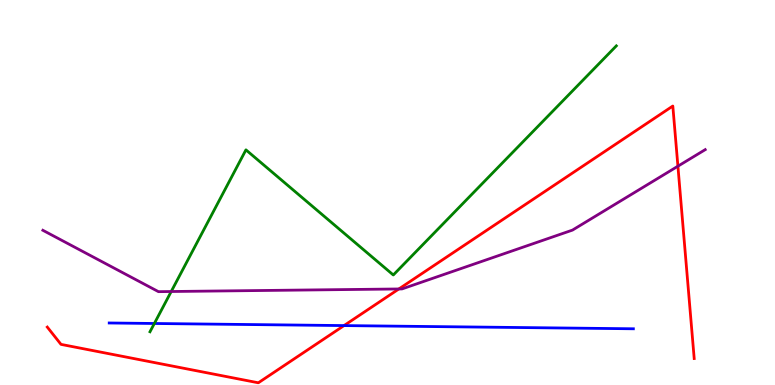[{'lines': ['blue', 'red'], 'intersections': [{'x': 4.44, 'y': 1.54}]}, {'lines': ['green', 'red'], 'intersections': []}, {'lines': ['purple', 'red'], 'intersections': [{'x': 5.15, 'y': 2.49}, {'x': 8.75, 'y': 5.68}]}, {'lines': ['blue', 'green'], 'intersections': [{'x': 1.99, 'y': 1.6}]}, {'lines': ['blue', 'purple'], 'intersections': []}, {'lines': ['green', 'purple'], 'intersections': [{'x': 2.21, 'y': 2.43}]}]